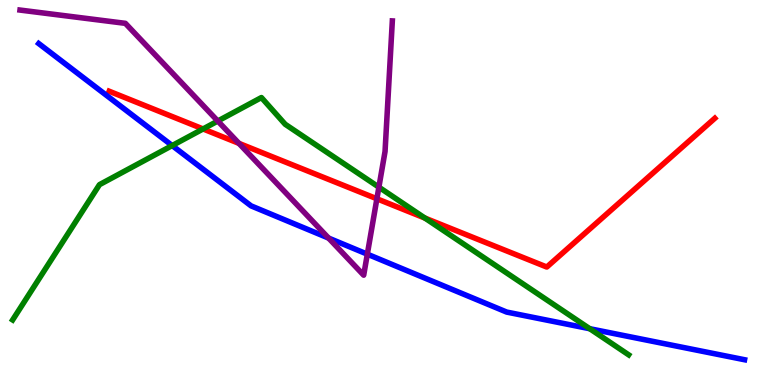[{'lines': ['blue', 'red'], 'intersections': []}, {'lines': ['green', 'red'], 'intersections': [{'x': 2.62, 'y': 6.65}, {'x': 5.48, 'y': 4.34}]}, {'lines': ['purple', 'red'], 'intersections': [{'x': 3.08, 'y': 6.28}, {'x': 4.86, 'y': 4.84}]}, {'lines': ['blue', 'green'], 'intersections': [{'x': 2.22, 'y': 6.22}, {'x': 7.61, 'y': 1.46}]}, {'lines': ['blue', 'purple'], 'intersections': [{'x': 4.24, 'y': 3.82}, {'x': 4.74, 'y': 3.4}]}, {'lines': ['green', 'purple'], 'intersections': [{'x': 2.81, 'y': 6.86}, {'x': 4.89, 'y': 5.14}]}]